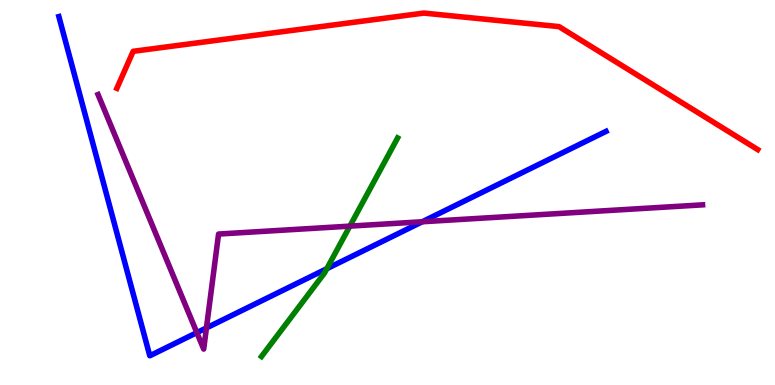[{'lines': ['blue', 'red'], 'intersections': []}, {'lines': ['green', 'red'], 'intersections': []}, {'lines': ['purple', 'red'], 'intersections': []}, {'lines': ['blue', 'green'], 'intersections': [{'x': 4.22, 'y': 3.02}]}, {'lines': ['blue', 'purple'], 'intersections': [{'x': 2.54, 'y': 1.36}, {'x': 2.66, 'y': 1.48}, {'x': 5.45, 'y': 4.24}]}, {'lines': ['green', 'purple'], 'intersections': [{'x': 4.51, 'y': 4.13}]}]